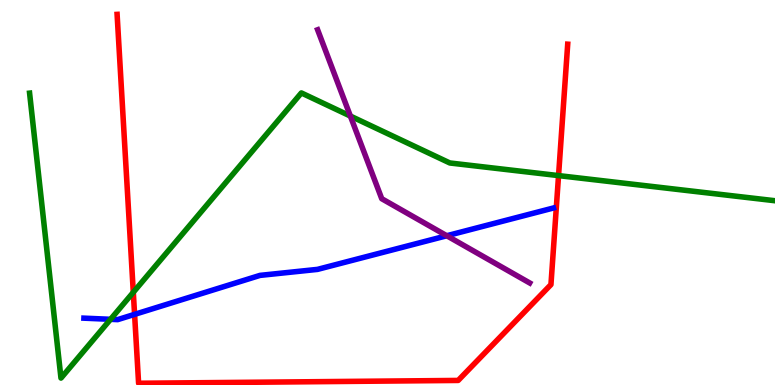[{'lines': ['blue', 'red'], 'intersections': [{'x': 1.74, 'y': 1.83}]}, {'lines': ['green', 'red'], 'intersections': [{'x': 1.72, 'y': 2.41}, {'x': 7.21, 'y': 5.44}]}, {'lines': ['purple', 'red'], 'intersections': []}, {'lines': ['blue', 'green'], 'intersections': [{'x': 1.43, 'y': 1.71}]}, {'lines': ['blue', 'purple'], 'intersections': [{'x': 5.76, 'y': 3.88}]}, {'lines': ['green', 'purple'], 'intersections': [{'x': 4.52, 'y': 6.99}]}]